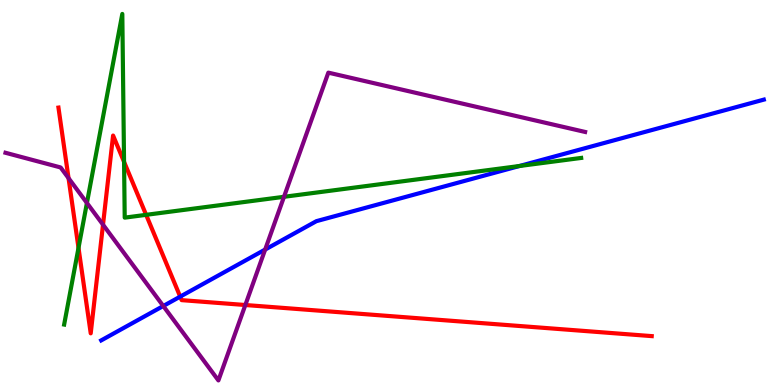[{'lines': ['blue', 'red'], 'intersections': [{'x': 2.33, 'y': 2.3}]}, {'lines': ['green', 'red'], 'intersections': [{'x': 1.01, 'y': 3.56}, {'x': 1.6, 'y': 5.8}, {'x': 1.89, 'y': 4.42}]}, {'lines': ['purple', 'red'], 'intersections': [{'x': 0.884, 'y': 5.37}, {'x': 1.33, 'y': 4.16}, {'x': 3.17, 'y': 2.08}]}, {'lines': ['blue', 'green'], 'intersections': [{'x': 6.7, 'y': 5.69}]}, {'lines': ['blue', 'purple'], 'intersections': [{'x': 2.11, 'y': 2.05}, {'x': 3.42, 'y': 3.52}]}, {'lines': ['green', 'purple'], 'intersections': [{'x': 1.12, 'y': 4.73}, {'x': 3.66, 'y': 4.89}]}]